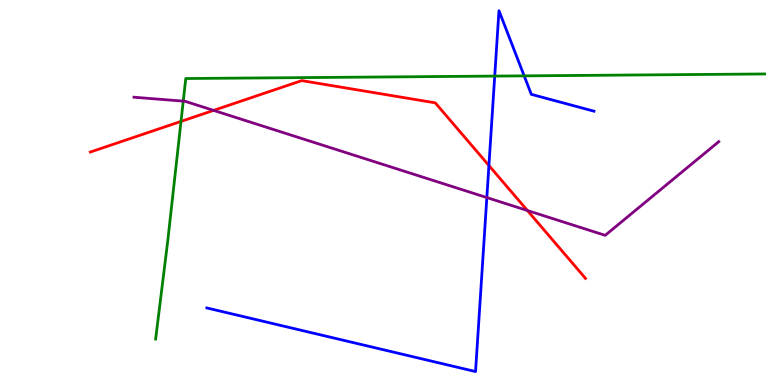[{'lines': ['blue', 'red'], 'intersections': [{'x': 6.31, 'y': 5.7}]}, {'lines': ['green', 'red'], 'intersections': [{'x': 2.34, 'y': 6.85}]}, {'lines': ['purple', 'red'], 'intersections': [{'x': 2.76, 'y': 7.13}, {'x': 6.81, 'y': 4.53}]}, {'lines': ['blue', 'green'], 'intersections': [{'x': 6.38, 'y': 8.02}, {'x': 6.76, 'y': 8.03}]}, {'lines': ['blue', 'purple'], 'intersections': [{'x': 6.28, 'y': 4.87}]}, {'lines': ['green', 'purple'], 'intersections': [{'x': 2.36, 'y': 7.37}]}]